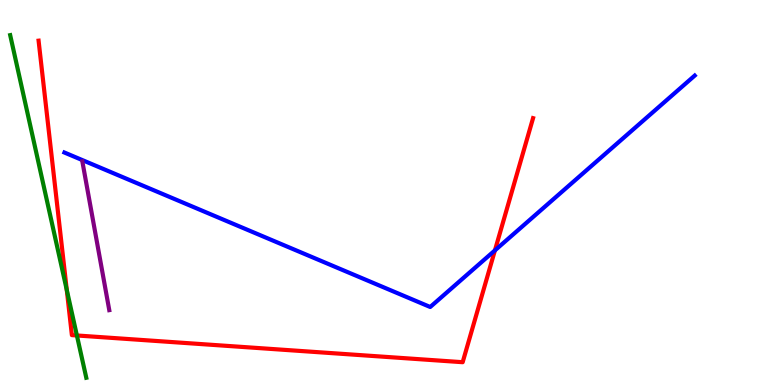[{'lines': ['blue', 'red'], 'intersections': [{'x': 6.39, 'y': 3.5}]}, {'lines': ['green', 'red'], 'intersections': [{'x': 0.861, 'y': 2.47}, {'x': 0.992, 'y': 1.29}]}, {'lines': ['purple', 'red'], 'intersections': []}, {'lines': ['blue', 'green'], 'intersections': []}, {'lines': ['blue', 'purple'], 'intersections': []}, {'lines': ['green', 'purple'], 'intersections': []}]